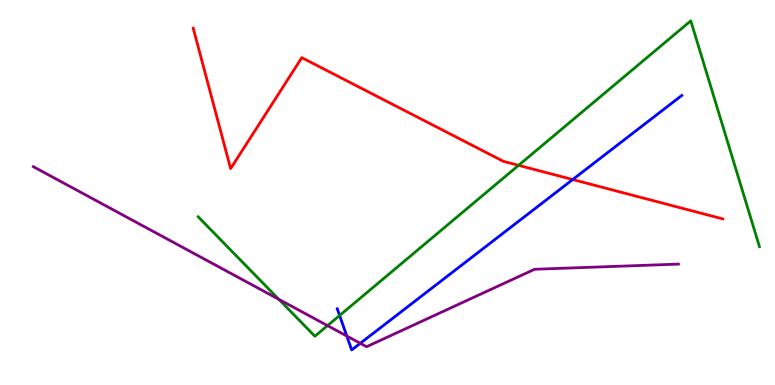[{'lines': ['blue', 'red'], 'intersections': [{'x': 7.39, 'y': 5.34}]}, {'lines': ['green', 'red'], 'intersections': [{'x': 6.69, 'y': 5.71}]}, {'lines': ['purple', 'red'], 'intersections': []}, {'lines': ['blue', 'green'], 'intersections': [{'x': 4.38, 'y': 1.81}]}, {'lines': ['blue', 'purple'], 'intersections': [{'x': 4.47, 'y': 1.27}, {'x': 4.65, 'y': 1.08}]}, {'lines': ['green', 'purple'], 'intersections': [{'x': 3.6, 'y': 2.23}, {'x': 4.23, 'y': 1.54}]}]